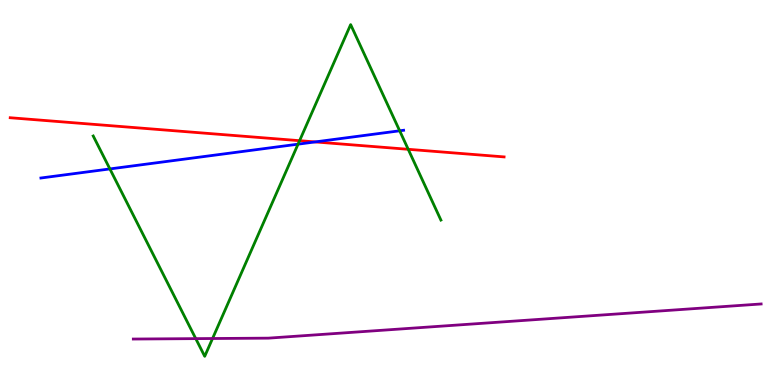[{'lines': ['blue', 'red'], 'intersections': [{'x': 4.07, 'y': 6.31}]}, {'lines': ['green', 'red'], 'intersections': [{'x': 3.87, 'y': 6.35}, {'x': 5.27, 'y': 6.12}]}, {'lines': ['purple', 'red'], 'intersections': []}, {'lines': ['blue', 'green'], 'intersections': [{'x': 1.42, 'y': 5.61}, {'x': 3.85, 'y': 6.26}, {'x': 5.16, 'y': 6.6}]}, {'lines': ['blue', 'purple'], 'intersections': []}, {'lines': ['green', 'purple'], 'intersections': [{'x': 2.53, 'y': 1.2}, {'x': 2.74, 'y': 1.21}]}]